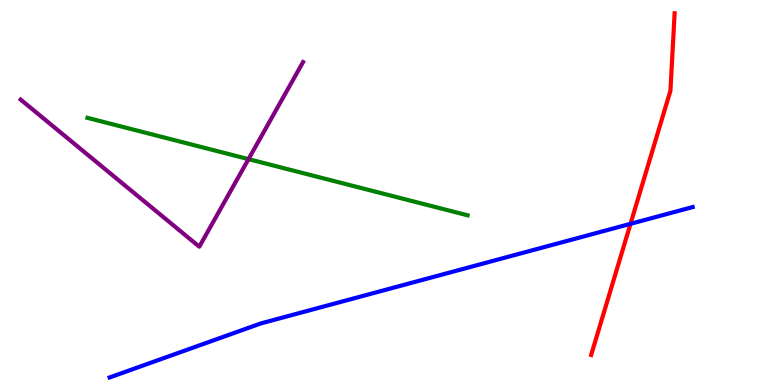[{'lines': ['blue', 'red'], 'intersections': [{'x': 8.14, 'y': 4.19}]}, {'lines': ['green', 'red'], 'intersections': []}, {'lines': ['purple', 'red'], 'intersections': []}, {'lines': ['blue', 'green'], 'intersections': []}, {'lines': ['blue', 'purple'], 'intersections': []}, {'lines': ['green', 'purple'], 'intersections': [{'x': 3.21, 'y': 5.87}]}]